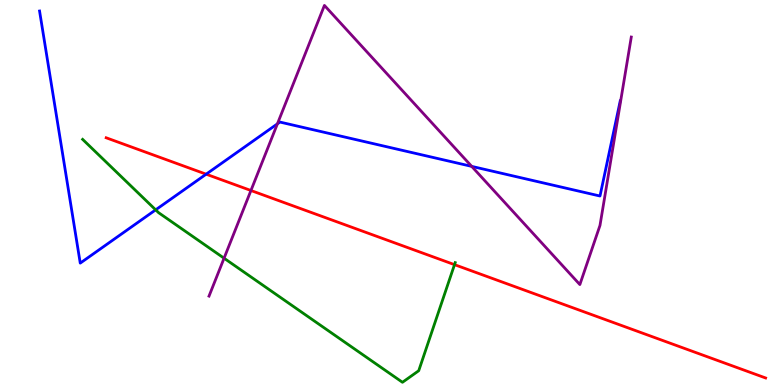[{'lines': ['blue', 'red'], 'intersections': [{'x': 2.66, 'y': 5.48}]}, {'lines': ['green', 'red'], 'intersections': [{'x': 5.86, 'y': 3.13}]}, {'lines': ['purple', 'red'], 'intersections': [{'x': 3.24, 'y': 5.05}]}, {'lines': ['blue', 'green'], 'intersections': [{'x': 2.01, 'y': 4.55}]}, {'lines': ['blue', 'purple'], 'intersections': [{'x': 3.58, 'y': 6.78}, {'x': 6.09, 'y': 5.68}]}, {'lines': ['green', 'purple'], 'intersections': [{'x': 2.89, 'y': 3.29}]}]